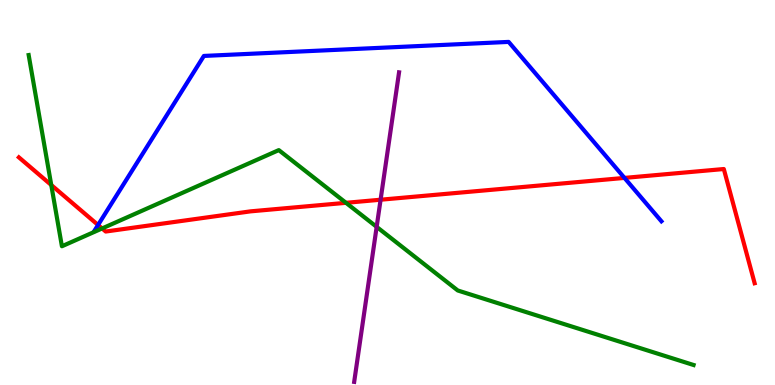[{'lines': ['blue', 'red'], 'intersections': [{'x': 1.27, 'y': 4.16}, {'x': 8.06, 'y': 5.38}]}, {'lines': ['green', 'red'], 'intersections': [{'x': 0.661, 'y': 5.19}, {'x': 1.32, 'y': 4.07}, {'x': 4.46, 'y': 4.73}]}, {'lines': ['purple', 'red'], 'intersections': [{'x': 4.91, 'y': 4.81}]}, {'lines': ['blue', 'green'], 'intersections': []}, {'lines': ['blue', 'purple'], 'intersections': []}, {'lines': ['green', 'purple'], 'intersections': [{'x': 4.86, 'y': 4.11}]}]